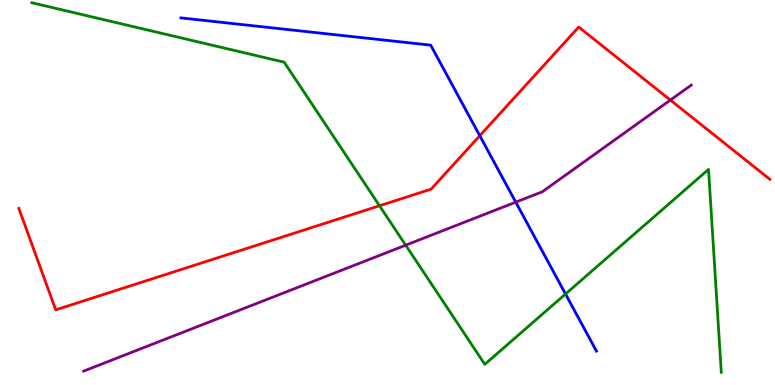[{'lines': ['blue', 'red'], 'intersections': [{'x': 6.19, 'y': 6.48}]}, {'lines': ['green', 'red'], 'intersections': [{'x': 4.9, 'y': 4.66}]}, {'lines': ['purple', 'red'], 'intersections': [{'x': 8.65, 'y': 7.4}]}, {'lines': ['blue', 'green'], 'intersections': [{'x': 7.3, 'y': 2.36}]}, {'lines': ['blue', 'purple'], 'intersections': [{'x': 6.65, 'y': 4.75}]}, {'lines': ['green', 'purple'], 'intersections': [{'x': 5.23, 'y': 3.63}]}]